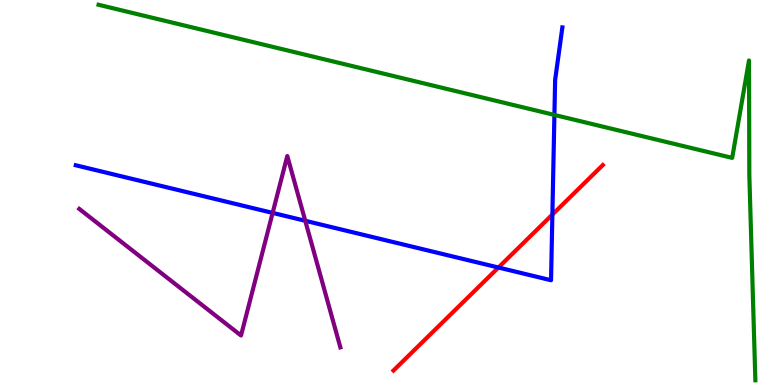[{'lines': ['blue', 'red'], 'intersections': [{'x': 6.43, 'y': 3.05}, {'x': 7.13, 'y': 4.43}]}, {'lines': ['green', 'red'], 'intersections': []}, {'lines': ['purple', 'red'], 'intersections': []}, {'lines': ['blue', 'green'], 'intersections': [{'x': 7.15, 'y': 7.01}]}, {'lines': ['blue', 'purple'], 'intersections': [{'x': 3.52, 'y': 4.47}, {'x': 3.94, 'y': 4.27}]}, {'lines': ['green', 'purple'], 'intersections': []}]